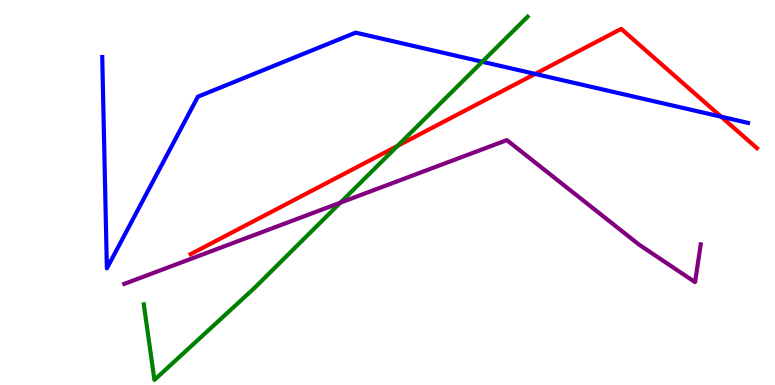[{'lines': ['blue', 'red'], 'intersections': [{'x': 6.9, 'y': 8.08}, {'x': 9.31, 'y': 6.97}]}, {'lines': ['green', 'red'], 'intersections': [{'x': 5.13, 'y': 6.21}]}, {'lines': ['purple', 'red'], 'intersections': []}, {'lines': ['blue', 'green'], 'intersections': [{'x': 6.22, 'y': 8.4}]}, {'lines': ['blue', 'purple'], 'intersections': []}, {'lines': ['green', 'purple'], 'intersections': [{'x': 4.39, 'y': 4.74}]}]